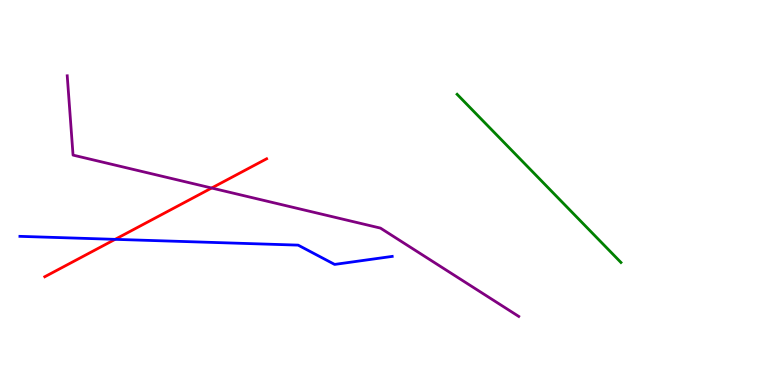[{'lines': ['blue', 'red'], 'intersections': [{'x': 1.49, 'y': 3.78}]}, {'lines': ['green', 'red'], 'intersections': []}, {'lines': ['purple', 'red'], 'intersections': [{'x': 2.73, 'y': 5.12}]}, {'lines': ['blue', 'green'], 'intersections': []}, {'lines': ['blue', 'purple'], 'intersections': []}, {'lines': ['green', 'purple'], 'intersections': []}]